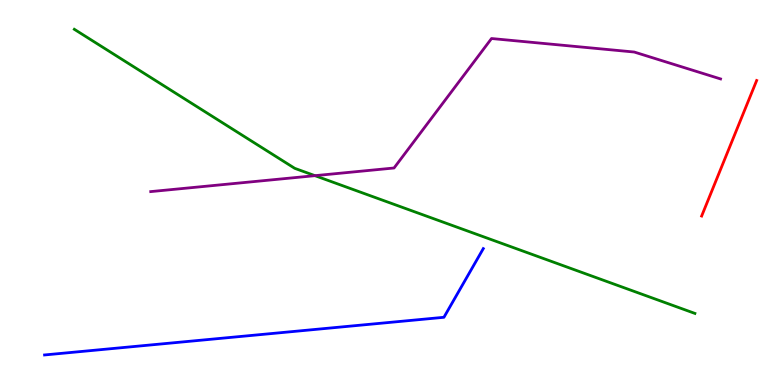[{'lines': ['blue', 'red'], 'intersections': []}, {'lines': ['green', 'red'], 'intersections': []}, {'lines': ['purple', 'red'], 'intersections': []}, {'lines': ['blue', 'green'], 'intersections': []}, {'lines': ['blue', 'purple'], 'intersections': []}, {'lines': ['green', 'purple'], 'intersections': [{'x': 4.06, 'y': 5.44}]}]